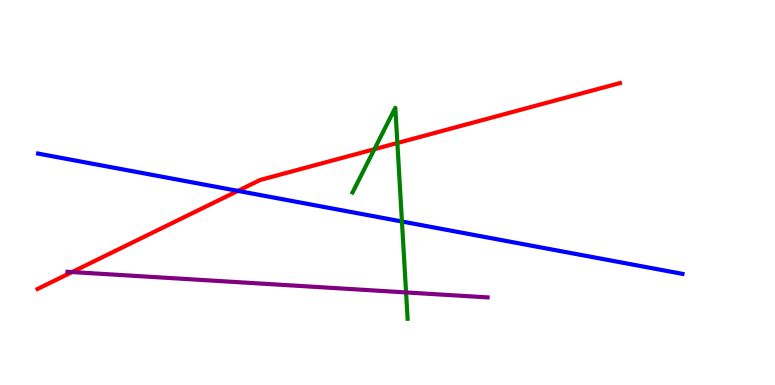[{'lines': ['blue', 'red'], 'intersections': [{'x': 3.07, 'y': 5.04}]}, {'lines': ['green', 'red'], 'intersections': [{'x': 4.83, 'y': 6.12}, {'x': 5.13, 'y': 6.29}]}, {'lines': ['purple', 'red'], 'intersections': [{'x': 0.93, 'y': 2.93}]}, {'lines': ['blue', 'green'], 'intersections': [{'x': 5.19, 'y': 4.25}]}, {'lines': ['blue', 'purple'], 'intersections': []}, {'lines': ['green', 'purple'], 'intersections': [{'x': 5.24, 'y': 2.4}]}]